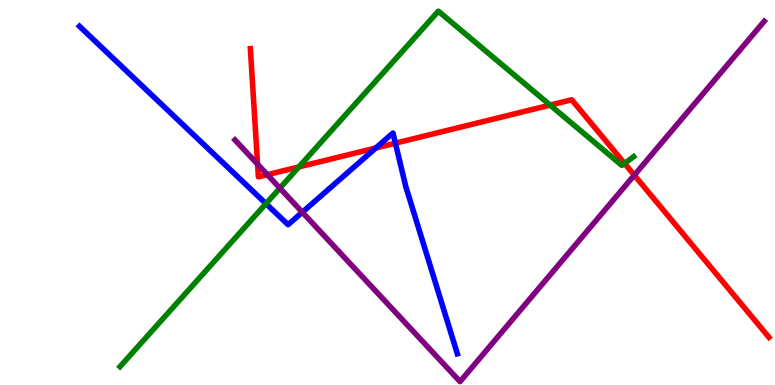[{'lines': ['blue', 'red'], 'intersections': [{'x': 4.85, 'y': 6.16}, {'x': 5.1, 'y': 6.28}]}, {'lines': ['green', 'red'], 'intersections': [{'x': 3.86, 'y': 5.66}, {'x': 7.1, 'y': 7.27}, {'x': 8.06, 'y': 5.76}]}, {'lines': ['purple', 'red'], 'intersections': [{'x': 3.32, 'y': 5.74}, {'x': 3.45, 'y': 5.46}, {'x': 8.18, 'y': 5.45}]}, {'lines': ['blue', 'green'], 'intersections': [{'x': 3.43, 'y': 4.71}]}, {'lines': ['blue', 'purple'], 'intersections': [{'x': 3.9, 'y': 4.49}]}, {'lines': ['green', 'purple'], 'intersections': [{'x': 3.61, 'y': 5.11}]}]